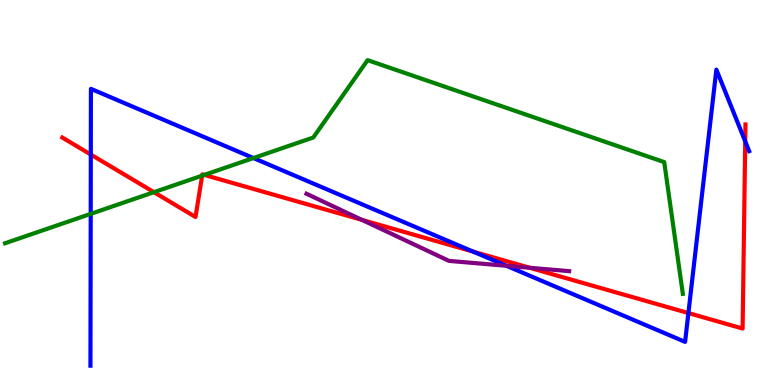[{'lines': ['blue', 'red'], 'intersections': [{'x': 1.17, 'y': 5.99}, {'x': 6.11, 'y': 3.46}, {'x': 8.88, 'y': 1.87}, {'x': 9.62, 'y': 6.33}]}, {'lines': ['green', 'red'], 'intersections': [{'x': 1.99, 'y': 5.01}, {'x': 2.61, 'y': 5.44}, {'x': 2.64, 'y': 5.46}]}, {'lines': ['purple', 'red'], 'intersections': [{'x': 4.67, 'y': 4.29}, {'x': 6.84, 'y': 3.04}]}, {'lines': ['blue', 'green'], 'intersections': [{'x': 1.17, 'y': 4.44}, {'x': 3.27, 'y': 5.89}]}, {'lines': ['blue', 'purple'], 'intersections': [{'x': 6.53, 'y': 3.1}]}, {'lines': ['green', 'purple'], 'intersections': []}]